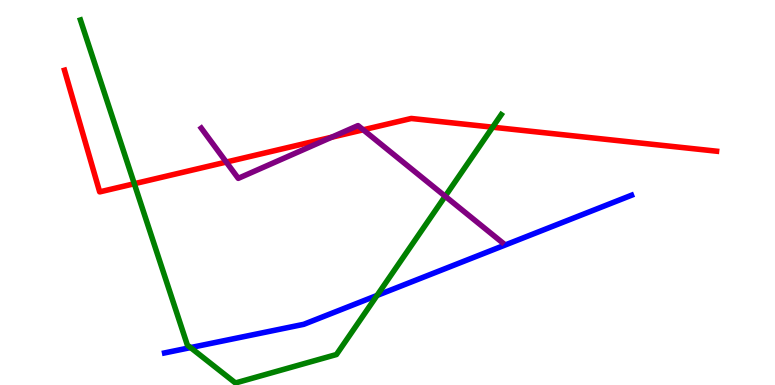[{'lines': ['blue', 'red'], 'intersections': []}, {'lines': ['green', 'red'], 'intersections': [{'x': 1.73, 'y': 5.23}, {'x': 6.36, 'y': 6.7}]}, {'lines': ['purple', 'red'], 'intersections': [{'x': 2.92, 'y': 5.79}, {'x': 4.28, 'y': 6.43}, {'x': 4.69, 'y': 6.63}]}, {'lines': ['blue', 'green'], 'intersections': [{'x': 2.46, 'y': 0.972}, {'x': 4.86, 'y': 2.33}]}, {'lines': ['blue', 'purple'], 'intersections': []}, {'lines': ['green', 'purple'], 'intersections': [{'x': 5.74, 'y': 4.9}]}]